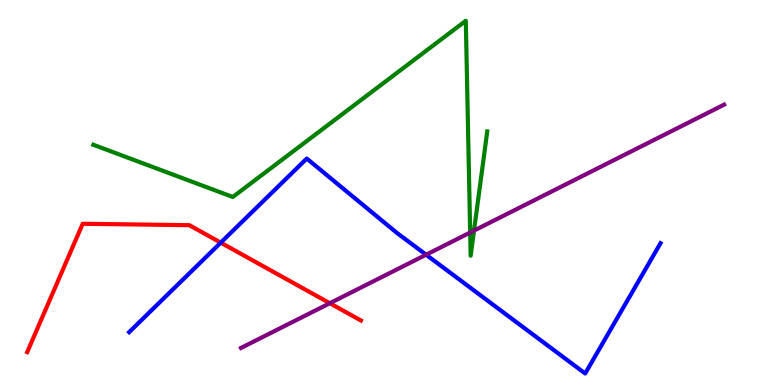[{'lines': ['blue', 'red'], 'intersections': [{'x': 2.85, 'y': 3.7}]}, {'lines': ['green', 'red'], 'intersections': []}, {'lines': ['purple', 'red'], 'intersections': [{'x': 4.26, 'y': 2.12}]}, {'lines': ['blue', 'green'], 'intersections': []}, {'lines': ['blue', 'purple'], 'intersections': [{'x': 5.5, 'y': 3.38}]}, {'lines': ['green', 'purple'], 'intersections': [{'x': 6.07, 'y': 3.96}, {'x': 6.12, 'y': 4.01}]}]